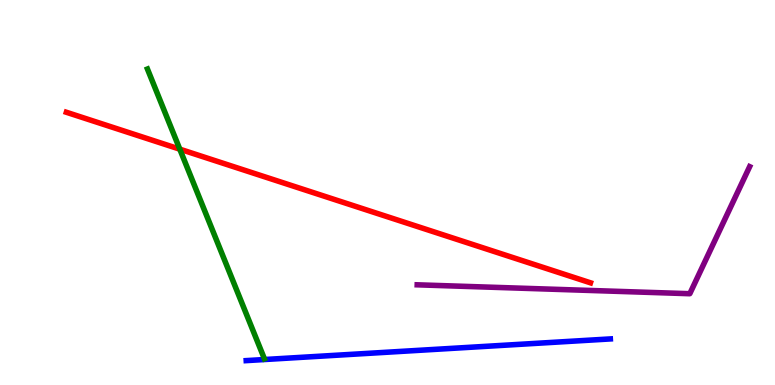[{'lines': ['blue', 'red'], 'intersections': []}, {'lines': ['green', 'red'], 'intersections': [{'x': 2.32, 'y': 6.13}]}, {'lines': ['purple', 'red'], 'intersections': []}, {'lines': ['blue', 'green'], 'intersections': []}, {'lines': ['blue', 'purple'], 'intersections': []}, {'lines': ['green', 'purple'], 'intersections': []}]